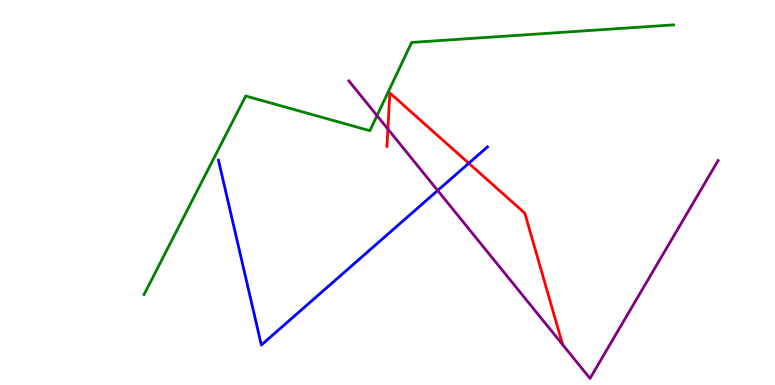[{'lines': ['blue', 'red'], 'intersections': [{'x': 6.05, 'y': 5.76}]}, {'lines': ['green', 'red'], 'intersections': []}, {'lines': ['purple', 'red'], 'intersections': [{'x': 5.01, 'y': 6.65}]}, {'lines': ['blue', 'green'], 'intersections': []}, {'lines': ['blue', 'purple'], 'intersections': [{'x': 5.65, 'y': 5.05}]}, {'lines': ['green', 'purple'], 'intersections': [{'x': 4.86, 'y': 7.0}]}]